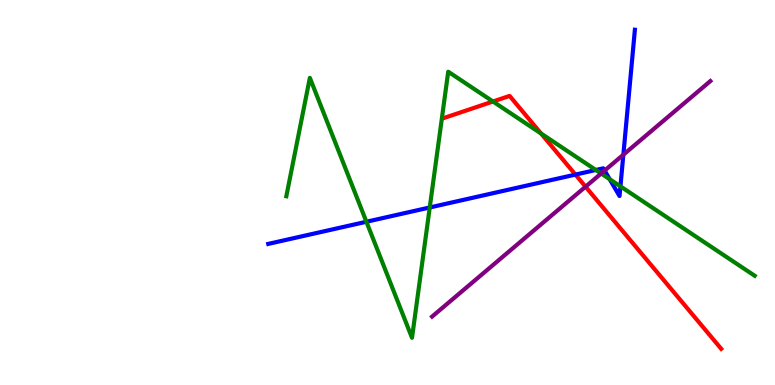[{'lines': ['blue', 'red'], 'intersections': [{'x': 7.42, 'y': 5.46}]}, {'lines': ['green', 'red'], 'intersections': [{'x': 6.36, 'y': 7.36}, {'x': 6.98, 'y': 6.53}]}, {'lines': ['purple', 'red'], 'intersections': [{'x': 7.56, 'y': 5.15}]}, {'lines': ['blue', 'green'], 'intersections': [{'x': 4.73, 'y': 4.24}, {'x': 5.55, 'y': 4.61}, {'x': 7.69, 'y': 5.58}, {'x': 7.87, 'y': 5.35}, {'x': 8.01, 'y': 5.16}]}, {'lines': ['blue', 'purple'], 'intersections': [{'x': 7.8, 'y': 5.57}, {'x': 8.04, 'y': 5.98}]}, {'lines': ['green', 'purple'], 'intersections': [{'x': 7.76, 'y': 5.49}]}]